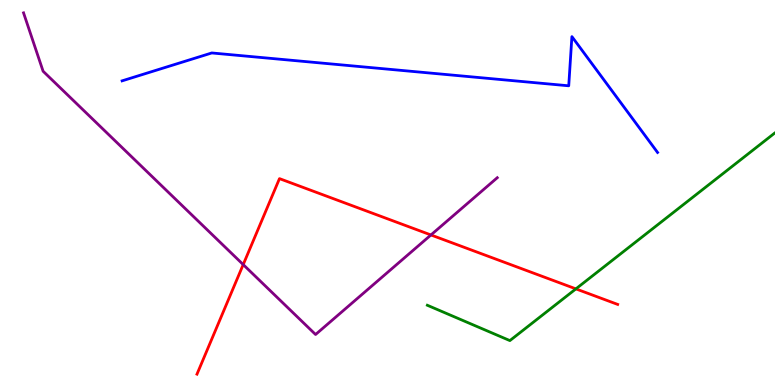[{'lines': ['blue', 'red'], 'intersections': []}, {'lines': ['green', 'red'], 'intersections': [{'x': 7.43, 'y': 2.5}]}, {'lines': ['purple', 'red'], 'intersections': [{'x': 3.14, 'y': 3.13}, {'x': 5.56, 'y': 3.9}]}, {'lines': ['blue', 'green'], 'intersections': []}, {'lines': ['blue', 'purple'], 'intersections': []}, {'lines': ['green', 'purple'], 'intersections': []}]